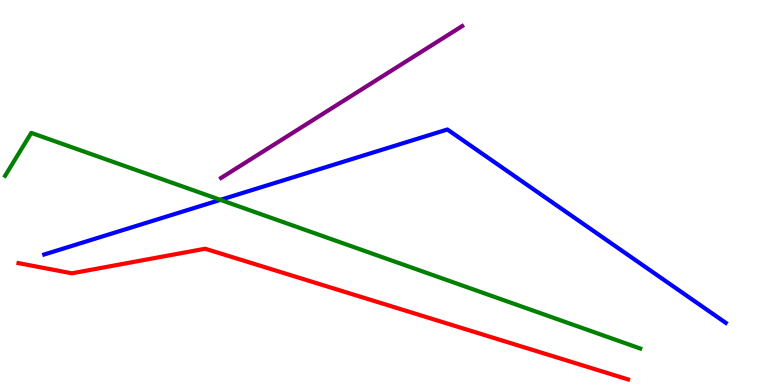[{'lines': ['blue', 'red'], 'intersections': []}, {'lines': ['green', 'red'], 'intersections': []}, {'lines': ['purple', 'red'], 'intersections': []}, {'lines': ['blue', 'green'], 'intersections': [{'x': 2.84, 'y': 4.81}]}, {'lines': ['blue', 'purple'], 'intersections': []}, {'lines': ['green', 'purple'], 'intersections': []}]